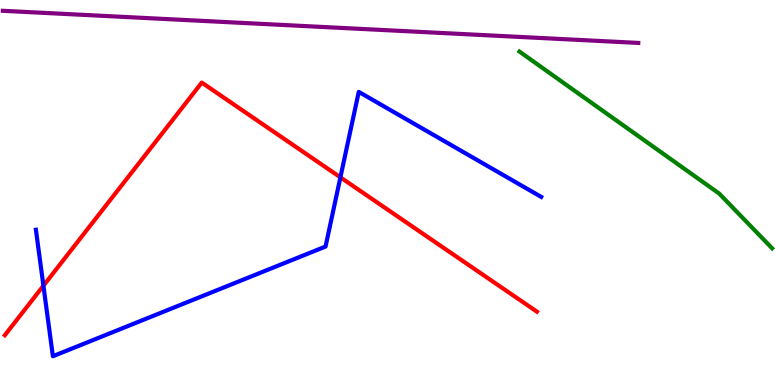[{'lines': ['blue', 'red'], 'intersections': [{'x': 0.56, 'y': 2.58}, {'x': 4.39, 'y': 5.39}]}, {'lines': ['green', 'red'], 'intersections': []}, {'lines': ['purple', 'red'], 'intersections': []}, {'lines': ['blue', 'green'], 'intersections': []}, {'lines': ['blue', 'purple'], 'intersections': []}, {'lines': ['green', 'purple'], 'intersections': []}]